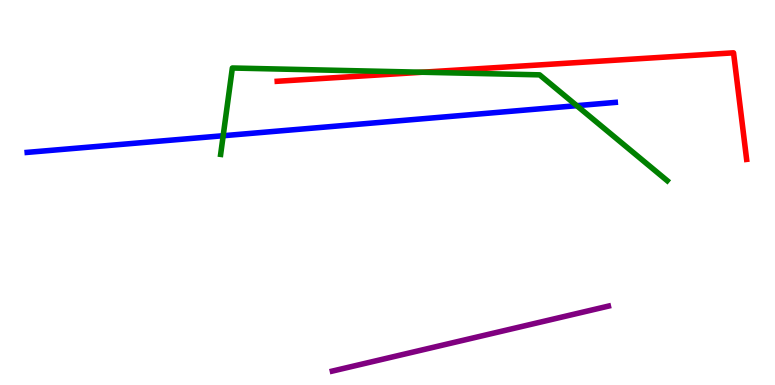[{'lines': ['blue', 'red'], 'intersections': []}, {'lines': ['green', 'red'], 'intersections': [{'x': 5.45, 'y': 8.12}]}, {'lines': ['purple', 'red'], 'intersections': []}, {'lines': ['blue', 'green'], 'intersections': [{'x': 2.88, 'y': 6.47}, {'x': 7.44, 'y': 7.26}]}, {'lines': ['blue', 'purple'], 'intersections': []}, {'lines': ['green', 'purple'], 'intersections': []}]